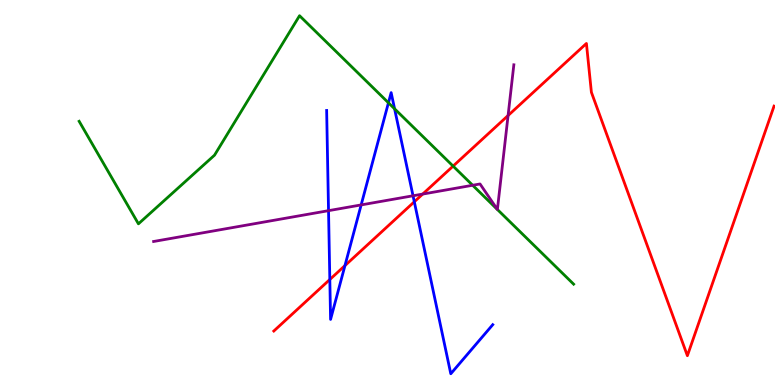[{'lines': ['blue', 'red'], 'intersections': [{'x': 4.26, 'y': 2.74}, {'x': 4.45, 'y': 3.1}, {'x': 5.35, 'y': 4.76}]}, {'lines': ['green', 'red'], 'intersections': [{'x': 5.85, 'y': 5.69}]}, {'lines': ['purple', 'red'], 'intersections': [{'x': 5.45, 'y': 4.96}, {'x': 6.56, 'y': 7.0}]}, {'lines': ['blue', 'green'], 'intersections': [{'x': 5.01, 'y': 7.33}, {'x': 5.09, 'y': 7.17}]}, {'lines': ['blue', 'purple'], 'intersections': [{'x': 4.24, 'y': 4.53}, {'x': 4.66, 'y': 4.68}, {'x': 5.33, 'y': 4.91}]}, {'lines': ['green', 'purple'], 'intersections': [{'x': 6.1, 'y': 5.19}]}]